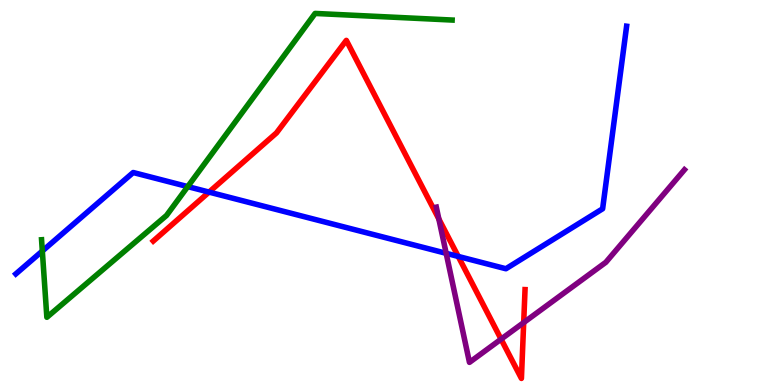[{'lines': ['blue', 'red'], 'intersections': [{'x': 2.7, 'y': 5.01}, {'x': 5.91, 'y': 3.34}]}, {'lines': ['green', 'red'], 'intersections': []}, {'lines': ['purple', 'red'], 'intersections': [{'x': 5.66, 'y': 4.31}, {'x': 6.47, 'y': 1.19}, {'x': 6.76, 'y': 1.62}]}, {'lines': ['blue', 'green'], 'intersections': [{'x': 0.546, 'y': 3.48}, {'x': 2.42, 'y': 5.15}]}, {'lines': ['blue', 'purple'], 'intersections': [{'x': 5.76, 'y': 3.42}]}, {'lines': ['green', 'purple'], 'intersections': []}]